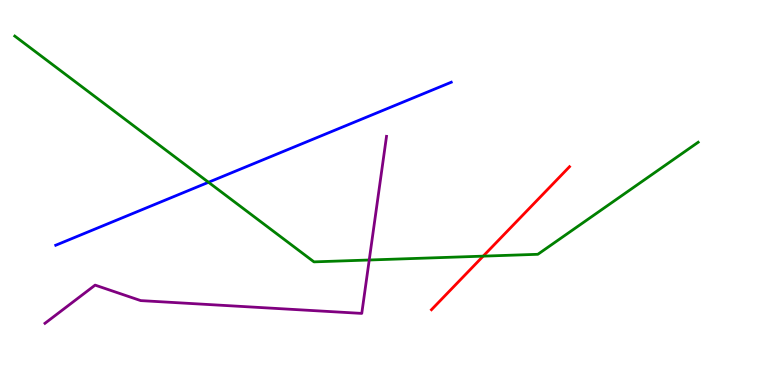[{'lines': ['blue', 'red'], 'intersections': []}, {'lines': ['green', 'red'], 'intersections': [{'x': 6.23, 'y': 3.35}]}, {'lines': ['purple', 'red'], 'intersections': []}, {'lines': ['blue', 'green'], 'intersections': [{'x': 2.69, 'y': 5.27}]}, {'lines': ['blue', 'purple'], 'intersections': []}, {'lines': ['green', 'purple'], 'intersections': [{'x': 4.76, 'y': 3.25}]}]